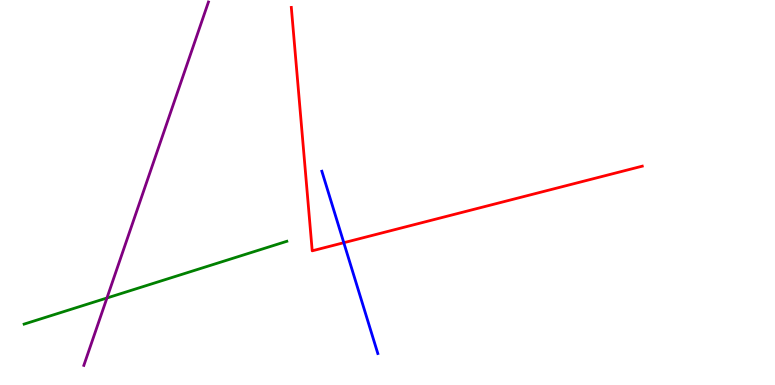[{'lines': ['blue', 'red'], 'intersections': [{'x': 4.44, 'y': 3.7}]}, {'lines': ['green', 'red'], 'intersections': []}, {'lines': ['purple', 'red'], 'intersections': []}, {'lines': ['blue', 'green'], 'intersections': []}, {'lines': ['blue', 'purple'], 'intersections': []}, {'lines': ['green', 'purple'], 'intersections': [{'x': 1.38, 'y': 2.26}]}]